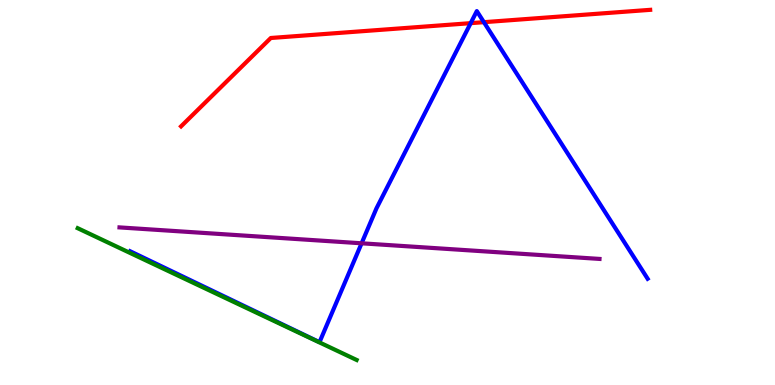[{'lines': ['blue', 'red'], 'intersections': [{'x': 6.07, 'y': 9.4}, {'x': 6.24, 'y': 9.42}]}, {'lines': ['green', 'red'], 'intersections': []}, {'lines': ['purple', 'red'], 'intersections': []}, {'lines': ['blue', 'green'], 'intersections': []}, {'lines': ['blue', 'purple'], 'intersections': [{'x': 4.67, 'y': 3.68}]}, {'lines': ['green', 'purple'], 'intersections': []}]